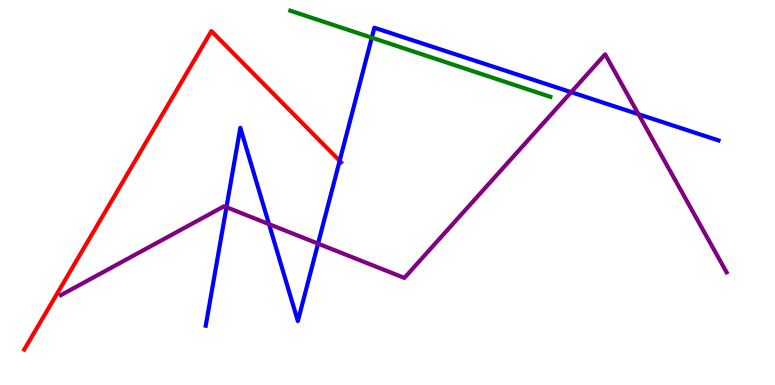[{'lines': ['blue', 'red'], 'intersections': [{'x': 4.38, 'y': 5.82}]}, {'lines': ['green', 'red'], 'intersections': []}, {'lines': ['purple', 'red'], 'intersections': []}, {'lines': ['blue', 'green'], 'intersections': [{'x': 4.8, 'y': 9.02}]}, {'lines': ['blue', 'purple'], 'intersections': [{'x': 2.92, 'y': 4.62}, {'x': 3.47, 'y': 4.18}, {'x': 4.1, 'y': 3.67}, {'x': 7.37, 'y': 7.61}, {'x': 8.24, 'y': 7.03}]}, {'lines': ['green', 'purple'], 'intersections': []}]